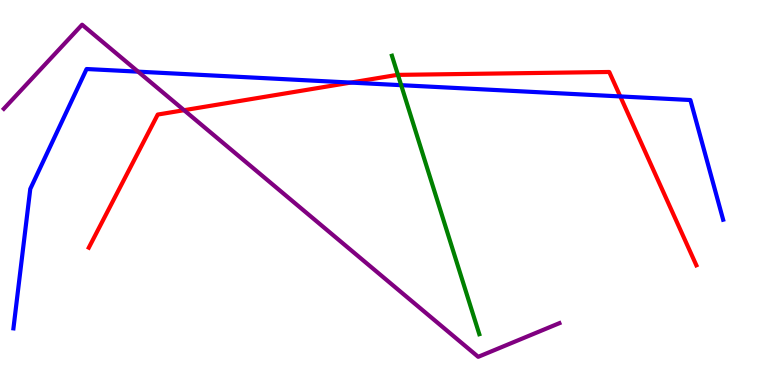[{'lines': ['blue', 'red'], 'intersections': [{'x': 4.53, 'y': 7.85}, {'x': 8.0, 'y': 7.5}]}, {'lines': ['green', 'red'], 'intersections': [{'x': 5.13, 'y': 8.06}]}, {'lines': ['purple', 'red'], 'intersections': [{'x': 2.37, 'y': 7.14}]}, {'lines': ['blue', 'green'], 'intersections': [{'x': 5.18, 'y': 7.79}]}, {'lines': ['blue', 'purple'], 'intersections': [{'x': 1.78, 'y': 8.14}]}, {'lines': ['green', 'purple'], 'intersections': []}]